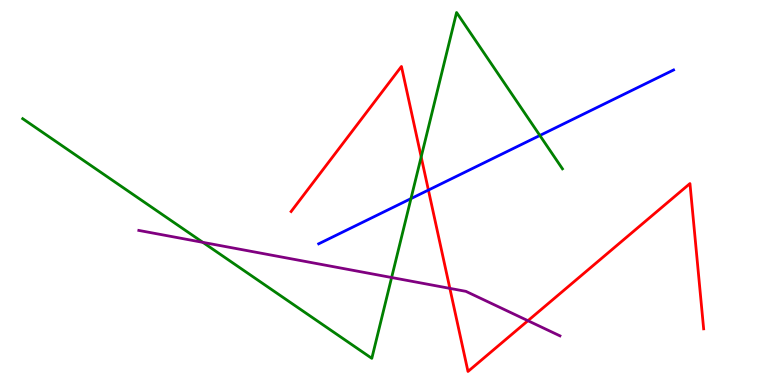[{'lines': ['blue', 'red'], 'intersections': [{'x': 5.53, 'y': 5.06}]}, {'lines': ['green', 'red'], 'intersections': [{'x': 5.43, 'y': 5.92}]}, {'lines': ['purple', 'red'], 'intersections': [{'x': 5.8, 'y': 2.51}, {'x': 6.81, 'y': 1.67}]}, {'lines': ['blue', 'green'], 'intersections': [{'x': 5.3, 'y': 4.84}, {'x': 6.97, 'y': 6.48}]}, {'lines': ['blue', 'purple'], 'intersections': []}, {'lines': ['green', 'purple'], 'intersections': [{'x': 2.62, 'y': 3.71}, {'x': 5.05, 'y': 2.79}]}]